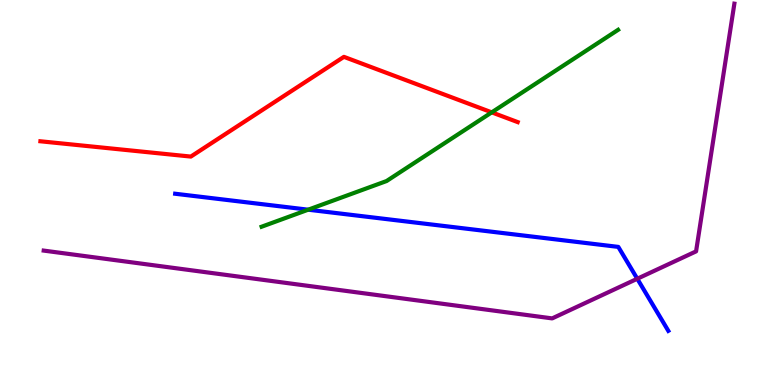[{'lines': ['blue', 'red'], 'intersections': []}, {'lines': ['green', 'red'], 'intersections': [{'x': 6.35, 'y': 7.08}]}, {'lines': ['purple', 'red'], 'intersections': []}, {'lines': ['blue', 'green'], 'intersections': [{'x': 3.98, 'y': 4.55}]}, {'lines': ['blue', 'purple'], 'intersections': [{'x': 8.22, 'y': 2.76}]}, {'lines': ['green', 'purple'], 'intersections': []}]